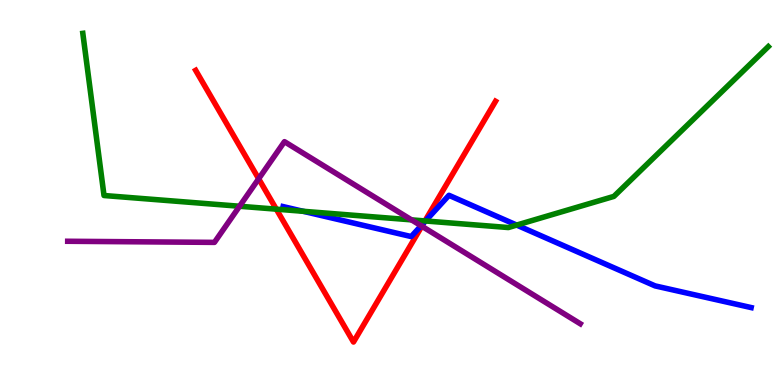[{'lines': ['blue', 'red'], 'intersections': [{'x': 5.47, 'y': 4.22}]}, {'lines': ['green', 'red'], 'intersections': [{'x': 3.57, 'y': 4.57}, {'x': 5.48, 'y': 4.26}]}, {'lines': ['purple', 'red'], 'intersections': [{'x': 3.34, 'y': 5.36}, {'x': 5.44, 'y': 4.12}]}, {'lines': ['blue', 'green'], 'intersections': [{'x': 3.91, 'y': 4.51}, {'x': 5.49, 'y': 4.26}, {'x': 6.67, 'y': 4.15}]}, {'lines': ['blue', 'purple'], 'intersections': [{'x': 5.43, 'y': 4.14}]}, {'lines': ['green', 'purple'], 'intersections': [{'x': 3.09, 'y': 4.64}, {'x': 5.31, 'y': 4.29}]}]